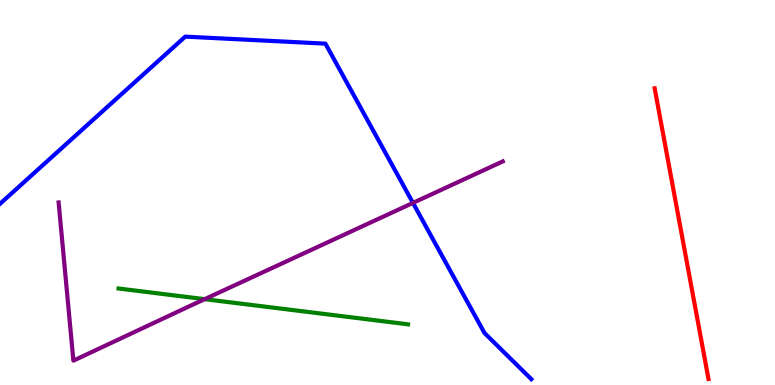[{'lines': ['blue', 'red'], 'intersections': []}, {'lines': ['green', 'red'], 'intersections': []}, {'lines': ['purple', 'red'], 'intersections': []}, {'lines': ['blue', 'green'], 'intersections': []}, {'lines': ['blue', 'purple'], 'intersections': [{'x': 5.33, 'y': 4.73}]}, {'lines': ['green', 'purple'], 'intersections': [{'x': 2.64, 'y': 2.23}]}]